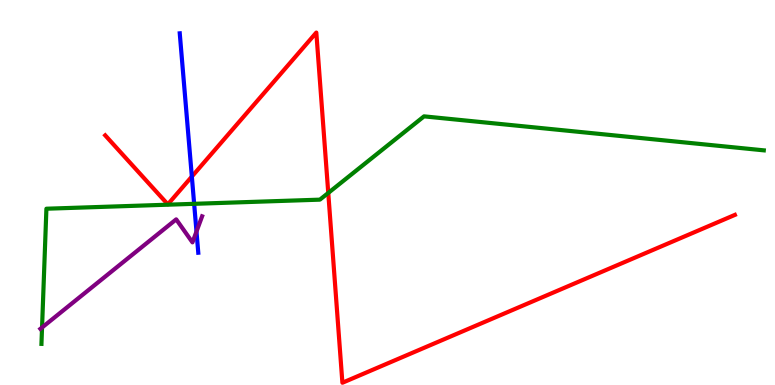[{'lines': ['blue', 'red'], 'intersections': [{'x': 2.48, 'y': 5.41}]}, {'lines': ['green', 'red'], 'intersections': [{'x': 4.24, 'y': 4.99}]}, {'lines': ['purple', 'red'], 'intersections': []}, {'lines': ['blue', 'green'], 'intersections': [{'x': 2.51, 'y': 4.71}]}, {'lines': ['blue', 'purple'], 'intersections': [{'x': 2.54, 'y': 3.99}]}, {'lines': ['green', 'purple'], 'intersections': [{'x': 0.543, 'y': 1.49}]}]